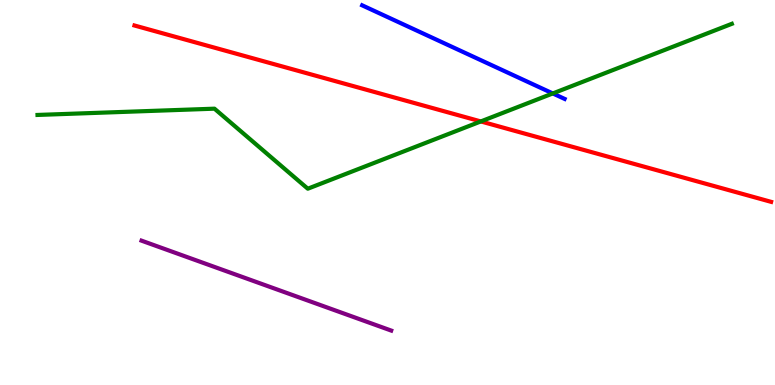[{'lines': ['blue', 'red'], 'intersections': []}, {'lines': ['green', 'red'], 'intersections': [{'x': 6.2, 'y': 6.85}]}, {'lines': ['purple', 'red'], 'intersections': []}, {'lines': ['blue', 'green'], 'intersections': [{'x': 7.13, 'y': 7.57}]}, {'lines': ['blue', 'purple'], 'intersections': []}, {'lines': ['green', 'purple'], 'intersections': []}]